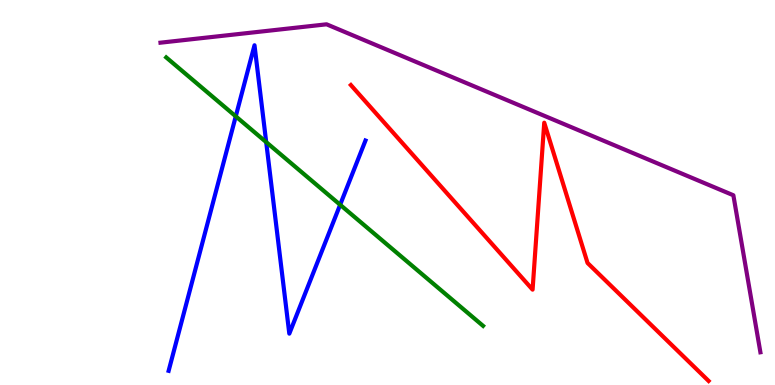[{'lines': ['blue', 'red'], 'intersections': []}, {'lines': ['green', 'red'], 'intersections': []}, {'lines': ['purple', 'red'], 'intersections': []}, {'lines': ['blue', 'green'], 'intersections': [{'x': 3.04, 'y': 6.98}, {'x': 3.43, 'y': 6.31}, {'x': 4.39, 'y': 4.68}]}, {'lines': ['blue', 'purple'], 'intersections': []}, {'lines': ['green', 'purple'], 'intersections': []}]